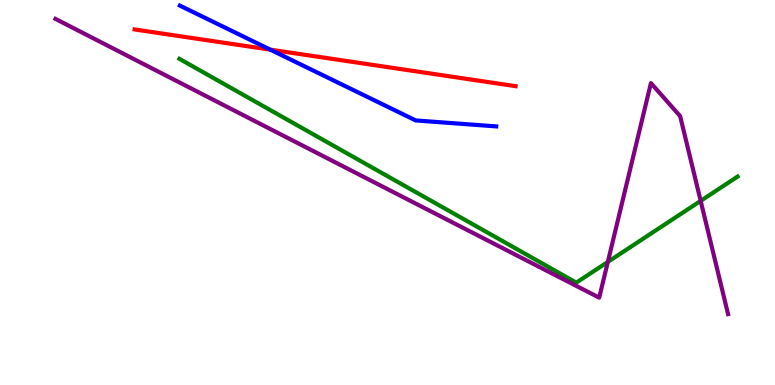[{'lines': ['blue', 'red'], 'intersections': [{'x': 3.49, 'y': 8.71}]}, {'lines': ['green', 'red'], 'intersections': []}, {'lines': ['purple', 'red'], 'intersections': []}, {'lines': ['blue', 'green'], 'intersections': []}, {'lines': ['blue', 'purple'], 'intersections': []}, {'lines': ['green', 'purple'], 'intersections': [{'x': 7.84, 'y': 3.2}, {'x': 9.04, 'y': 4.78}]}]